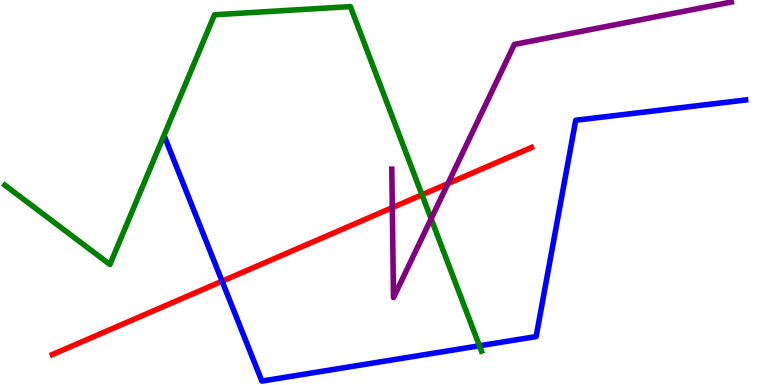[{'lines': ['blue', 'red'], 'intersections': [{'x': 2.87, 'y': 2.7}]}, {'lines': ['green', 'red'], 'intersections': [{'x': 5.45, 'y': 4.94}]}, {'lines': ['purple', 'red'], 'intersections': [{'x': 5.06, 'y': 4.61}, {'x': 5.78, 'y': 5.23}]}, {'lines': ['blue', 'green'], 'intersections': [{'x': 6.19, 'y': 1.02}]}, {'lines': ['blue', 'purple'], 'intersections': []}, {'lines': ['green', 'purple'], 'intersections': [{'x': 5.56, 'y': 4.32}]}]